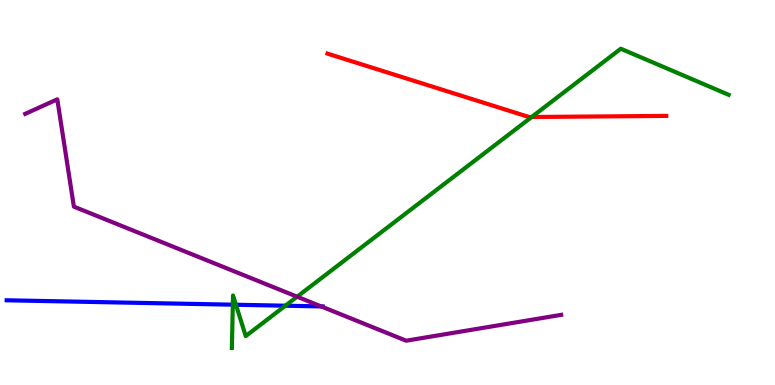[{'lines': ['blue', 'red'], 'intersections': []}, {'lines': ['green', 'red'], 'intersections': [{'x': 6.86, 'y': 6.96}]}, {'lines': ['purple', 'red'], 'intersections': []}, {'lines': ['blue', 'green'], 'intersections': [{'x': 3.0, 'y': 2.09}, {'x': 3.04, 'y': 2.08}, {'x': 3.68, 'y': 2.06}]}, {'lines': ['blue', 'purple'], 'intersections': [{'x': 4.14, 'y': 2.04}]}, {'lines': ['green', 'purple'], 'intersections': [{'x': 3.83, 'y': 2.29}]}]